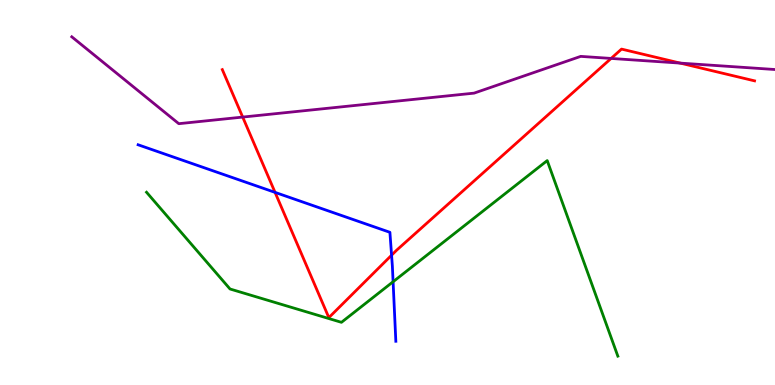[{'lines': ['blue', 'red'], 'intersections': [{'x': 3.55, 'y': 5.0}, {'x': 5.05, 'y': 3.37}]}, {'lines': ['green', 'red'], 'intersections': []}, {'lines': ['purple', 'red'], 'intersections': [{'x': 3.13, 'y': 6.96}, {'x': 7.89, 'y': 8.48}, {'x': 8.78, 'y': 8.36}]}, {'lines': ['blue', 'green'], 'intersections': [{'x': 5.07, 'y': 2.68}]}, {'lines': ['blue', 'purple'], 'intersections': []}, {'lines': ['green', 'purple'], 'intersections': []}]